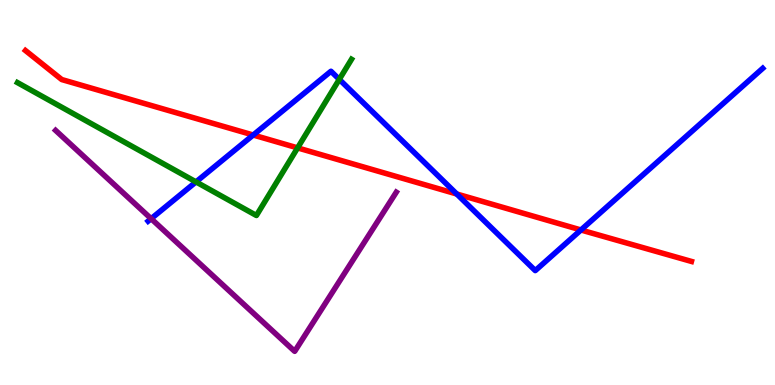[{'lines': ['blue', 'red'], 'intersections': [{'x': 3.27, 'y': 6.49}, {'x': 5.89, 'y': 4.96}, {'x': 7.5, 'y': 4.03}]}, {'lines': ['green', 'red'], 'intersections': [{'x': 3.84, 'y': 6.16}]}, {'lines': ['purple', 'red'], 'intersections': []}, {'lines': ['blue', 'green'], 'intersections': [{'x': 2.53, 'y': 5.28}, {'x': 4.38, 'y': 7.94}]}, {'lines': ['blue', 'purple'], 'intersections': [{'x': 1.95, 'y': 4.32}]}, {'lines': ['green', 'purple'], 'intersections': []}]